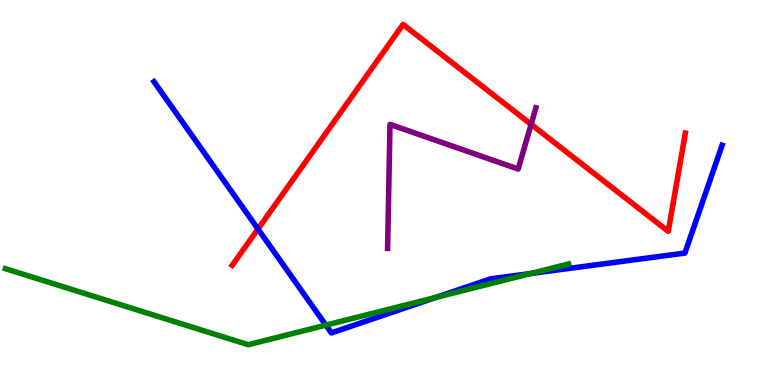[{'lines': ['blue', 'red'], 'intersections': [{'x': 3.33, 'y': 4.05}]}, {'lines': ['green', 'red'], 'intersections': []}, {'lines': ['purple', 'red'], 'intersections': [{'x': 6.85, 'y': 6.77}]}, {'lines': ['blue', 'green'], 'intersections': [{'x': 4.2, 'y': 1.55}, {'x': 5.62, 'y': 2.27}, {'x': 6.85, 'y': 2.9}]}, {'lines': ['blue', 'purple'], 'intersections': []}, {'lines': ['green', 'purple'], 'intersections': []}]